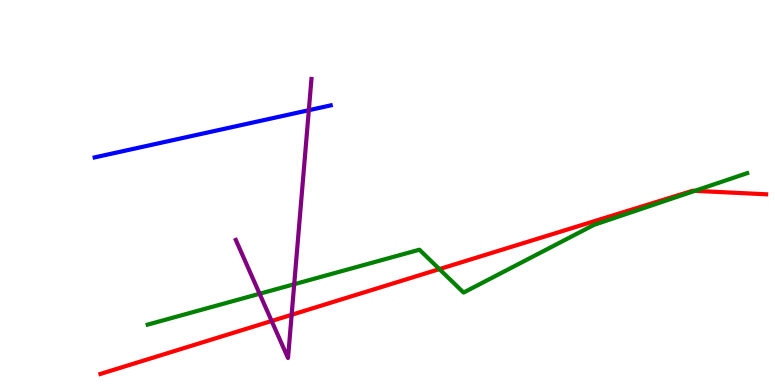[{'lines': ['blue', 'red'], 'intersections': []}, {'lines': ['green', 'red'], 'intersections': [{'x': 5.67, 'y': 3.01}, {'x': 8.97, 'y': 5.04}]}, {'lines': ['purple', 'red'], 'intersections': [{'x': 3.51, 'y': 1.66}, {'x': 3.76, 'y': 1.82}]}, {'lines': ['blue', 'green'], 'intersections': []}, {'lines': ['blue', 'purple'], 'intersections': [{'x': 3.98, 'y': 7.14}]}, {'lines': ['green', 'purple'], 'intersections': [{'x': 3.35, 'y': 2.37}, {'x': 3.8, 'y': 2.62}]}]